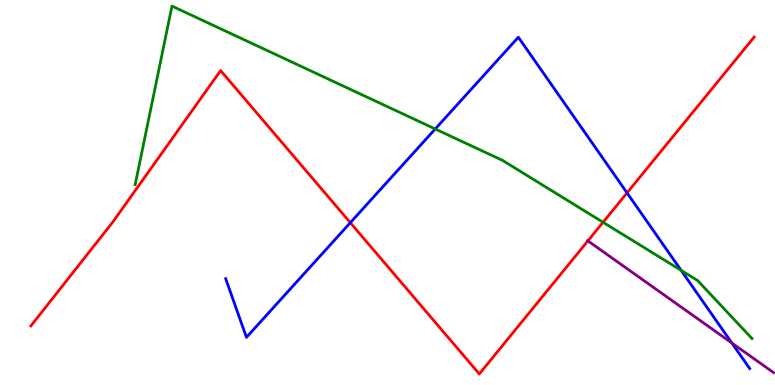[{'lines': ['blue', 'red'], 'intersections': [{'x': 4.52, 'y': 4.22}, {'x': 8.09, 'y': 4.99}]}, {'lines': ['green', 'red'], 'intersections': [{'x': 7.78, 'y': 4.23}]}, {'lines': ['purple', 'red'], 'intersections': [{'x': 7.59, 'y': 3.74}]}, {'lines': ['blue', 'green'], 'intersections': [{'x': 5.62, 'y': 6.65}, {'x': 8.79, 'y': 2.98}]}, {'lines': ['blue', 'purple'], 'intersections': [{'x': 9.44, 'y': 1.09}]}, {'lines': ['green', 'purple'], 'intersections': []}]